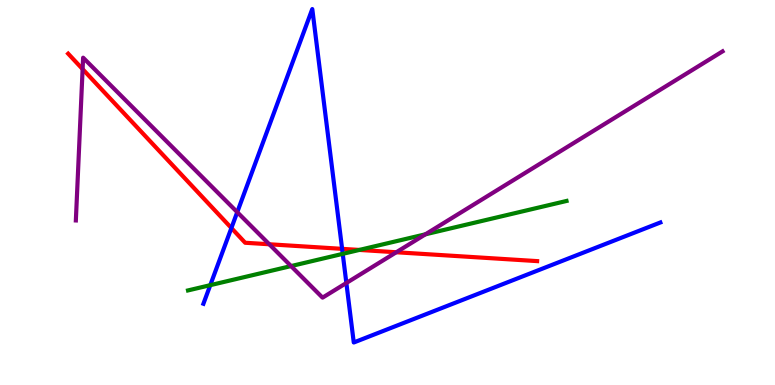[{'lines': ['blue', 'red'], 'intersections': [{'x': 2.99, 'y': 4.08}, {'x': 4.41, 'y': 3.54}]}, {'lines': ['green', 'red'], 'intersections': [{'x': 4.64, 'y': 3.51}]}, {'lines': ['purple', 'red'], 'intersections': [{'x': 1.07, 'y': 8.2}, {'x': 3.47, 'y': 3.66}, {'x': 5.11, 'y': 3.45}]}, {'lines': ['blue', 'green'], 'intersections': [{'x': 2.71, 'y': 2.59}, {'x': 4.42, 'y': 3.41}]}, {'lines': ['blue', 'purple'], 'intersections': [{'x': 3.06, 'y': 4.49}, {'x': 4.47, 'y': 2.65}]}, {'lines': ['green', 'purple'], 'intersections': [{'x': 3.76, 'y': 3.09}, {'x': 5.49, 'y': 3.91}]}]